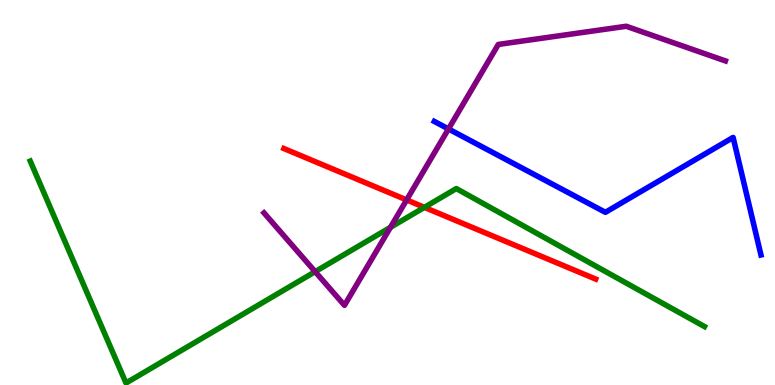[{'lines': ['blue', 'red'], 'intersections': []}, {'lines': ['green', 'red'], 'intersections': [{'x': 5.48, 'y': 4.61}]}, {'lines': ['purple', 'red'], 'intersections': [{'x': 5.25, 'y': 4.81}]}, {'lines': ['blue', 'green'], 'intersections': []}, {'lines': ['blue', 'purple'], 'intersections': [{'x': 5.79, 'y': 6.65}]}, {'lines': ['green', 'purple'], 'intersections': [{'x': 4.07, 'y': 2.94}, {'x': 5.04, 'y': 4.09}]}]